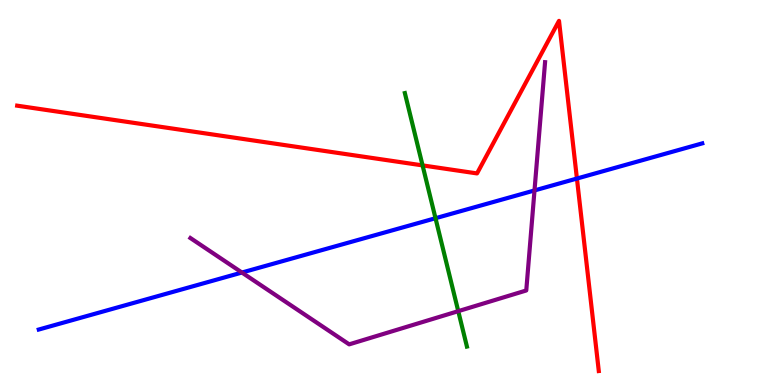[{'lines': ['blue', 'red'], 'intersections': [{'x': 7.44, 'y': 5.36}]}, {'lines': ['green', 'red'], 'intersections': [{'x': 5.45, 'y': 5.7}]}, {'lines': ['purple', 'red'], 'intersections': []}, {'lines': ['blue', 'green'], 'intersections': [{'x': 5.62, 'y': 4.33}]}, {'lines': ['blue', 'purple'], 'intersections': [{'x': 3.12, 'y': 2.92}, {'x': 6.9, 'y': 5.05}]}, {'lines': ['green', 'purple'], 'intersections': [{'x': 5.91, 'y': 1.92}]}]